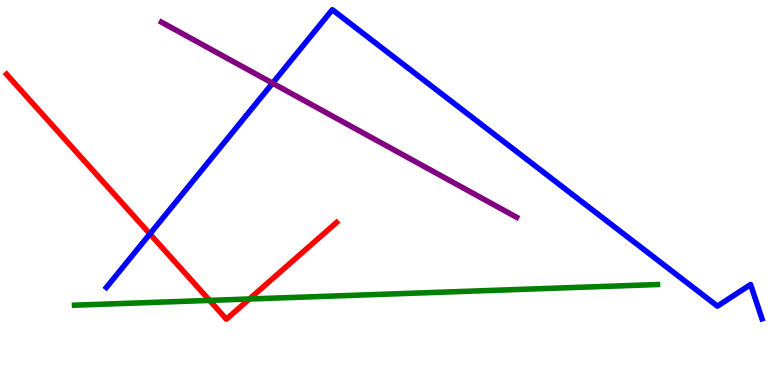[{'lines': ['blue', 'red'], 'intersections': [{'x': 1.93, 'y': 3.92}]}, {'lines': ['green', 'red'], 'intersections': [{'x': 2.7, 'y': 2.2}, {'x': 3.22, 'y': 2.23}]}, {'lines': ['purple', 'red'], 'intersections': []}, {'lines': ['blue', 'green'], 'intersections': []}, {'lines': ['blue', 'purple'], 'intersections': [{'x': 3.52, 'y': 7.84}]}, {'lines': ['green', 'purple'], 'intersections': []}]